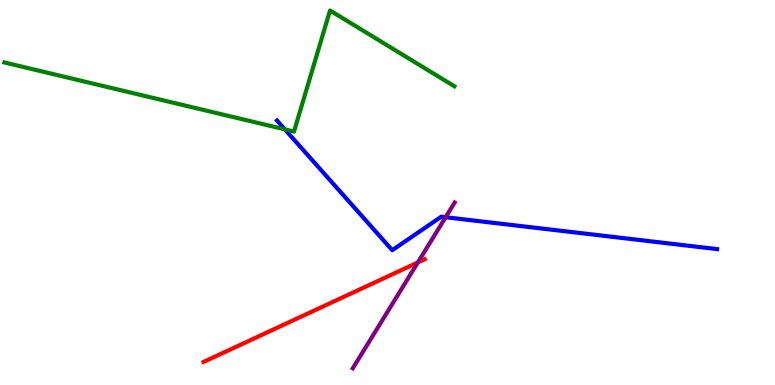[{'lines': ['blue', 'red'], 'intersections': []}, {'lines': ['green', 'red'], 'intersections': []}, {'lines': ['purple', 'red'], 'intersections': [{'x': 5.39, 'y': 3.18}]}, {'lines': ['blue', 'green'], 'intersections': [{'x': 3.68, 'y': 6.64}]}, {'lines': ['blue', 'purple'], 'intersections': [{'x': 5.75, 'y': 4.36}]}, {'lines': ['green', 'purple'], 'intersections': []}]